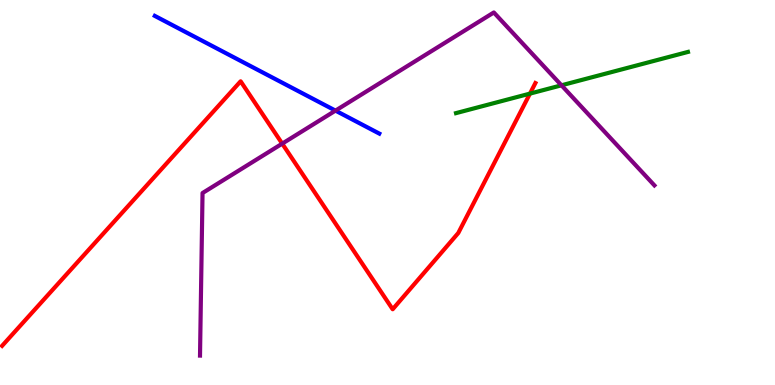[{'lines': ['blue', 'red'], 'intersections': []}, {'lines': ['green', 'red'], 'intersections': [{'x': 6.84, 'y': 7.57}]}, {'lines': ['purple', 'red'], 'intersections': [{'x': 3.64, 'y': 6.27}]}, {'lines': ['blue', 'green'], 'intersections': []}, {'lines': ['blue', 'purple'], 'intersections': [{'x': 4.33, 'y': 7.13}]}, {'lines': ['green', 'purple'], 'intersections': [{'x': 7.24, 'y': 7.78}]}]